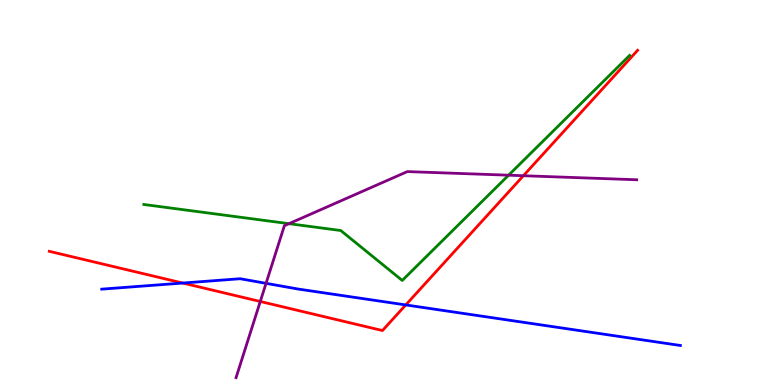[{'lines': ['blue', 'red'], 'intersections': [{'x': 2.36, 'y': 2.65}, {'x': 5.24, 'y': 2.08}]}, {'lines': ['green', 'red'], 'intersections': []}, {'lines': ['purple', 'red'], 'intersections': [{'x': 3.36, 'y': 2.17}, {'x': 6.75, 'y': 5.44}]}, {'lines': ['blue', 'green'], 'intersections': []}, {'lines': ['blue', 'purple'], 'intersections': [{'x': 3.43, 'y': 2.64}]}, {'lines': ['green', 'purple'], 'intersections': [{'x': 3.73, 'y': 4.19}, {'x': 6.56, 'y': 5.45}]}]